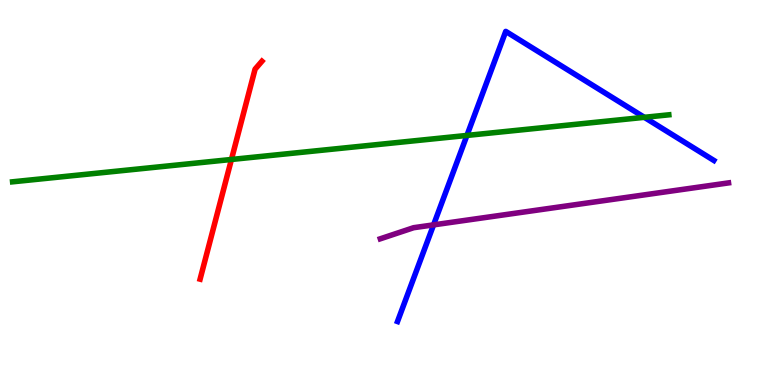[{'lines': ['blue', 'red'], 'intersections': []}, {'lines': ['green', 'red'], 'intersections': [{'x': 2.99, 'y': 5.86}]}, {'lines': ['purple', 'red'], 'intersections': []}, {'lines': ['blue', 'green'], 'intersections': [{'x': 6.02, 'y': 6.48}, {'x': 8.31, 'y': 6.95}]}, {'lines': ['blue', 'purple'], 'intersections': [{'x': 5.59, 'y': 4.16}]}, {'lines': ['green', 'purple'], 'intersections': []}]